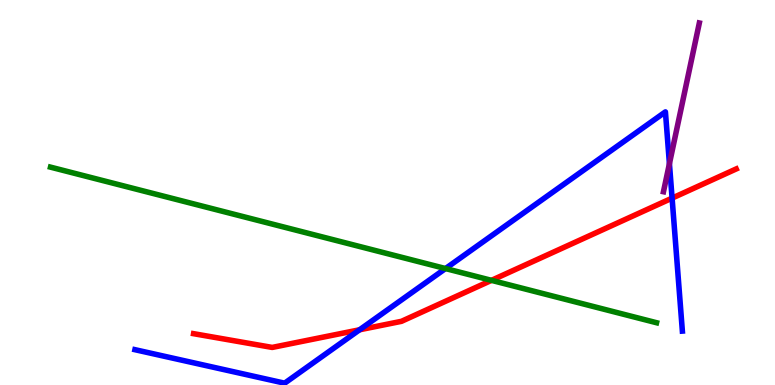[{'lines': ['blue', 'red'], 'intersections': [{'x': 4.64, 'y': 1.43}, {'x': 8.67, 'y': 4.85}]}, {'lines': ['green', 'red'], 'intersections': [{'x': 6.34, 'y': 2.72}]}, {'lines': ['purple', 'red'], 'intersections': []}, {'lines': ['blue', 'green'], 'intersections': [{'x': 5.75, 'y': 3.02}]}, {'lines': ['blue', 'purple'], 'intersections': [{'x': 8.64, 'y': 5.75}]}, {'lines': ['green', 'purple'], 'intersections': []}]